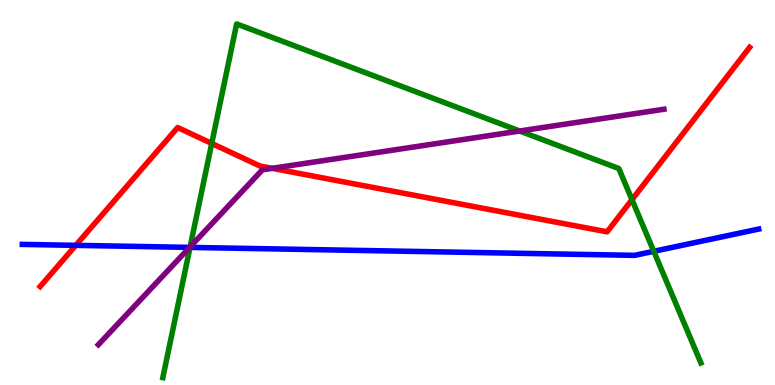[{'lines': ['blue', 'red'], 'intersections': [{'x': 0.978, 'y': 3.63}]}, {'lines': ['green', 'red'], 'intersections': [{'x': 2.73, 'y': 6.27}, {'x': 8.15, 'y': 4.81}]}, {'lines': ['purple', 'red'], 'intersections': [{'x': 3.51, 'y': 5.63}]}, {'lines': ['blue', 'green'], 'intersections': [{'x': 2.45, 'y': 3.57}, {'x': 8.44, 'y': 3.47}]}, {'lines': ['blue', 'purple'], 'intersections': [{'x': 2.45, 'y': 3.57}]}, {'lines': ['green', 'purple'], 'intersections': [{'x': 2.45, 'y': 3.59}, {'x': 6.71, 'y': 6.6}]}]